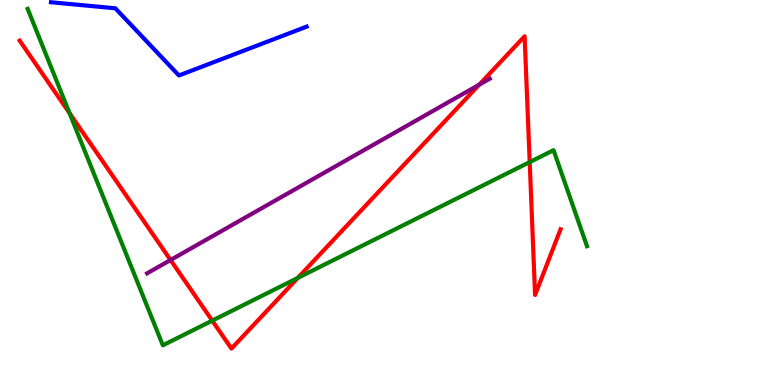[{'lines': ['blue', 'red'], 'intersections': []}, {'lines': ['green', 'red'], 'intersections': [{'x': 0.898, 'y': 7.06}, {'x': 2.74, 'y': 1.67}, {'x': 3.84, 'y': 2.78}, {'x': 6.83, 'y': 5.79}]}, {'lines': ['purple', 'red'], 'intersections': [{'x': 2.2, 'y': 3.25}, {'x': 6.18, 'y': 7.8}]}, {'lines': ['blue', 'green'], 'intersections': []}, {'lines': ['blue', 'purple'], 'intersections': []}, {'lines': ['green', 'purple'], 'intersections': []}]